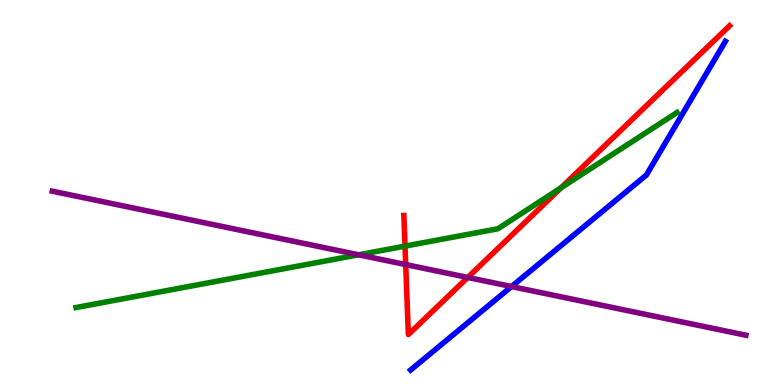[{'lines': ['blue', 'red'], 'intersections': []}, {'lines': ['green', 'red'], 'intersections': [{'x': 5.23, 'y': 3.61}, {'x': 7.24, 'y': 5.12}]}, {'lines': ['purple', 'red'], 'intersections': [{'x': 5.23, 'y': 3.13}, {'x': 6.04, 'y': 2.79}]}, {'lines': ['blue', 'green'], 'intersections': []}, {'lines': ['blue', 'purple'], 'intersections': [{'x': 6.6, 'y': 2.56}]}, {'lines': ['green', 'purple'], 'intersections': [{'x': 4.63, 'y': 3.38}]}]